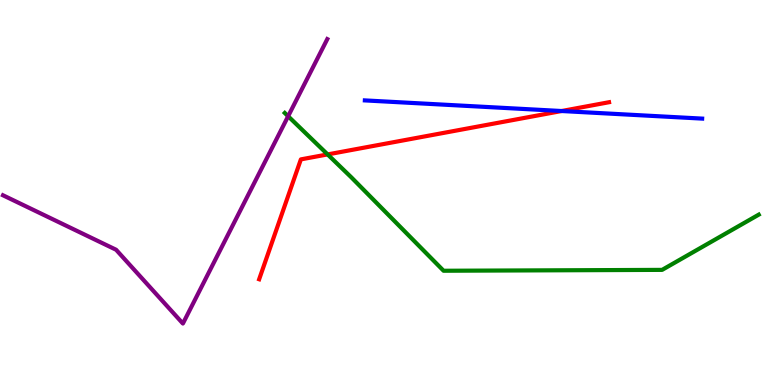[{'lines': ['blue', 'red'], 'intersections': [{'x': 7.25, 'y': 7.12}]}, {'lines': ['green', 'red'], 'intersections': [{'x': 4.23, 'y': 5.99}]}, {'lines': ['purple', 'red'], 'intersections': []}, {'lines': ['blue', 'green'], 'intersections': []}, {'lines': ['blue', 'purple'], 'intersections': []}, {'lines': ['green', 'purple'], 'intersections': [{'x': 3.72, 'y': 6.98}]}]